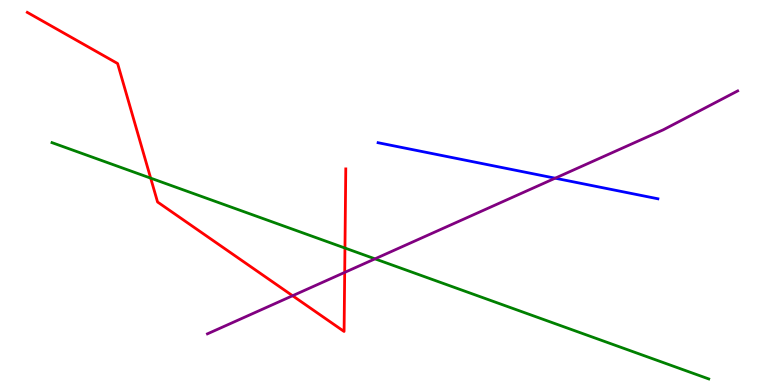[{'lines': ['blue', 'red'], 'intersections': []}, {'lines': ['green', 'red'], 'intersections': [{'x': 1.94, 'y': 5.37}, {'x': 4.45, 'y': 3.56}]}, {'lines': ['purple', 'red'], 'intersections': [{'x': 3.78, 'y': 2.32}, {'x': 4.45, 'y': 2.92}]}, {'lines': ['blue', 'green'], 'intersections': []}, {'lines': ['blue', 'purple'], 'intersections': [{'x': 7.16, 'y': 5.37}]}, {'lines': ['green', 'purple'], 'intersections': [{'x': 4.84, 'y': 3.28}]}]